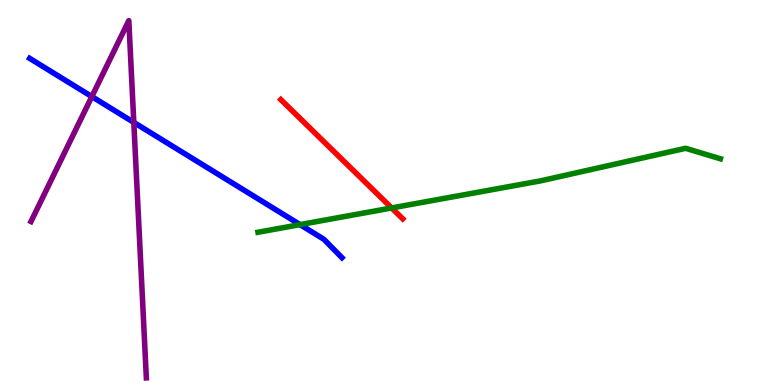[{'lines': ['blue', 'red'], 'intersections': []}, {'lines': ['green', 'red'], 'intersections': [{'x': 5.05, 'y': 4.6}]}, {'lines': ['purple', 'red'], 'intersections': []}, {'lines': ['blue', 'green'], 'intersections': [{'x': 3.87, 'y': 4.17}]}, {'lines': ['blue', 'purple'], 'intersections': [{'x': 1.18, 'y': 7.49}, {'x': 1.73, 'y': 6.82}]}, {'lines': ['green', 'purple'], 'intersections': []}]